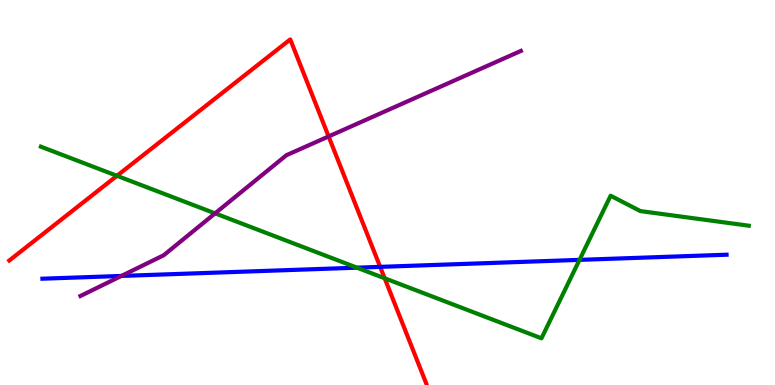[{'lines': ['blue', 'red'], 'intersections': [{'x': 4.91, 'y': 3.07}]}, {'lines': ['green', 'red'], 'intersections': [{'x': 1.51, 'y': 5.43}, {'x': 4.96, 'y': 2.77}]}, {'lines': ['purple', 'red'], 'intersections': [{'x': 4.24, 'y': 6.46}]}, {'lines': ['blue', 'green'], 'intersections': [{'x': 4.61, 'y': 3.05}, {'x': 7.48, 'y': 3.25}]}, {'lines': ['blue', 'purple'], 'intersections': [{'x': 1.57, 'y': 2.83}]}, {'lines': ['green', 'purple'], 'intersections': [{'x': 2.78, 'y': 4.46}]}]